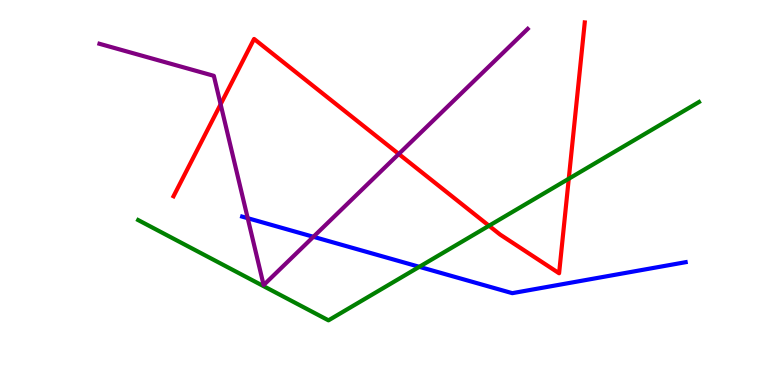[{'lines': ['blue', 'red'], 'intersections': []}, {'lines': ['green', 'red'], 'intersections': [{'x': 6.31, 'y': 4.14}, {'x': 7.34, 'y': 5.36}]}, {'lines': ['purple', 'red'], 'intersections': [{'x': 2.85, 'y': 7.29}, {'x': 5.15, 'y': 6.0}]}, {'lines': ['blue', 'green'], 'intersections': [{'x': 5.41, 'y': 3.07}]}, {'lines': ['blue', 'purple'], 'intersections': [{'x': 3.2, 'y': 4.33}, {'x': 4.04, 'y': 3.85}]}, {'lines': ['green', 'purple'], 'intersections': []}]